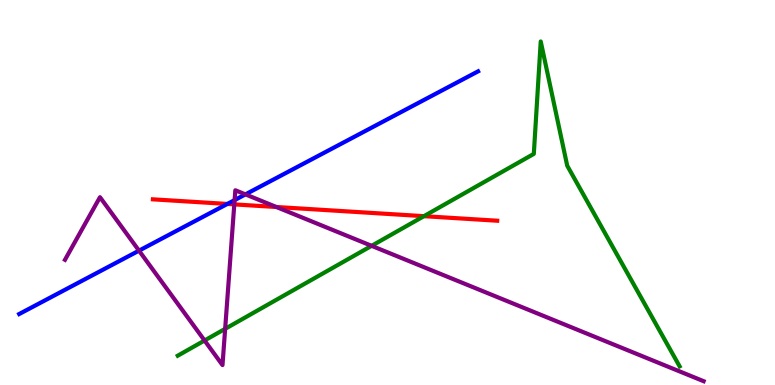[{'lines': ['blue', 'red'], 'intersections': [{'x': 2.93, 'y': 4.7}]}, {'lines': ['green', 'red'], 'intersections': [{'x': 5.47, 'y': 4.39}]}, {'lines': ['purple', 'red'], 'intersections': [{'x': 3.02, 'y': 4.69}, {'x': 3.57, 'y': 4.62}]}, {'lines': ['blue', 'green'], 'intersections': []}, {'lines': ['blue', 'purple'], 'intersections': [{'x': 1.79, 'y': 3.49}, {'x': 3.03, 'y': 4.8}, {'x': 3.17, 'y': 4.95}]}, {'lines': ['green', 'purple'], 'intersections': [{'x': 2.64, 'y': 1.16}, {'x': 2.91, 'y': 1.46}, {'x': 4.79, 'y': 3.61}]}]